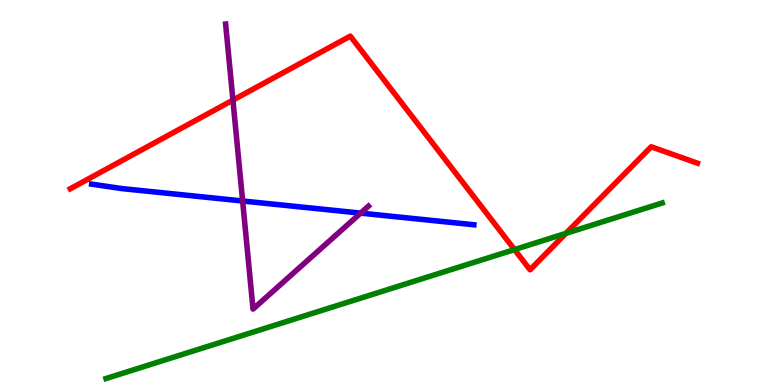[{'lines': ['blue', 'red'], 'intersections': []}, {'lines': ['green', 'red'], 'intersections': [{'x': 6.64, 'y': 3.52}, {'x': 7.3, 'y': 3.94}]}, {'lines': ['purple', 'red'], 'intersections': [{'x': 3.01, 'y': 7.4}]}, {'lines': ['blue', 'green'], 'intersections': []}, {'lines': ['blue', 'purple'], 'intersections': [{'x': 3.13, 'y': 4.78}, {'x': 4.65, 'y': 4.46}]}, {'lines': ['green', 'purple'], 'intersections': []}]